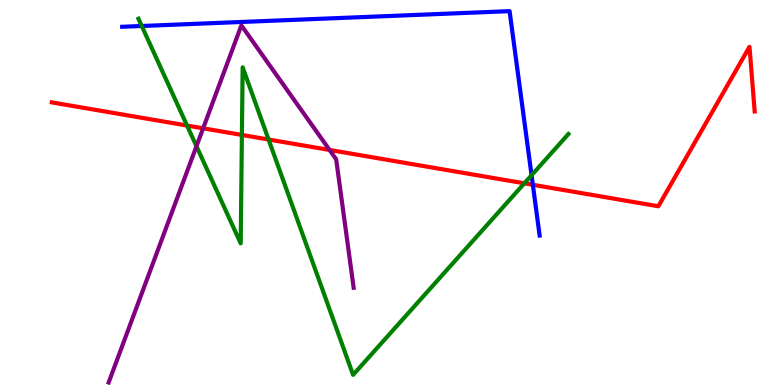[{'lines': ['blue', 'red'], 'intersections': [{'x': 6.88, 'y': 5.2}]}, {'lines': ['green', 'red'], 'intersections': [{'x': 2.41, 'y': 6.74}, {'x': 3.12, 'y': 6.49}, {'x': 3.47, 'y': 6.38}, {'x': 6.77, 'y': 5.24}]}, {'lines': ['purple', 'red'], 'intersections': [{'x': 2.62, 'y': 6.67}, {'x': 4.25, 'y': 6.1}]}, {'lines': ['blue', 'green'], 'intersections': [{'x': 1.83, 'y': 9.32}, {'x': 6.86, 'y': 5.45}]}, {'lines': ['blue', 'purple'], 'intersections': []}, {'lines': ['green', 'purple'], 'intersections': [{'x': 2.54, 'y': 6.2}]}]